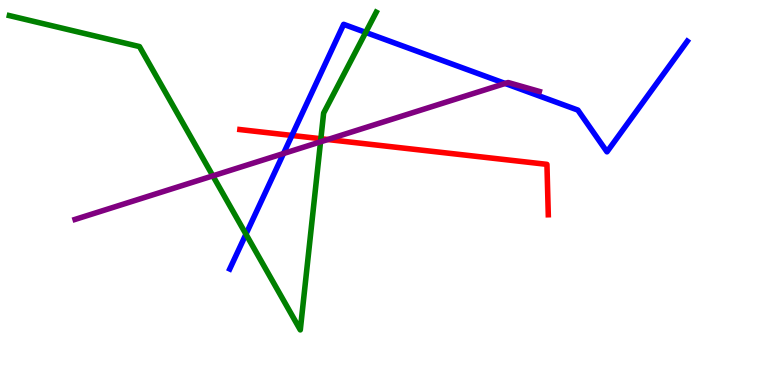[{'lines': ['blue', 'red'], 'intersections': [{'x': 3.77, 'y': 6.48}]}, {'lines': ['green', 'red'], 'intersections': [{'x': 4.14, 'y': 6.4}]}, {'lines': ['purple', 'red'], 'intersections': [{'x': 4.23, 'y': 6.38}]}, {'lines': ['blue', 'green'], 'intersections': [{'x': 3.17, 'y': 3.92}, {'x': 4.72, 'y': 9.16}]}, {'lines': ['blue', 'purple'], 'intersections': [{'x': 3.66, 'y': 6.01}, {'x': 6.52, 'y': 7.83}]}, {'lines': ['green', 'purple'], 'intersections': [{'x': 2.75, 'y': 5.43}, {'x': 4.14, 'y': 6.32}]}]